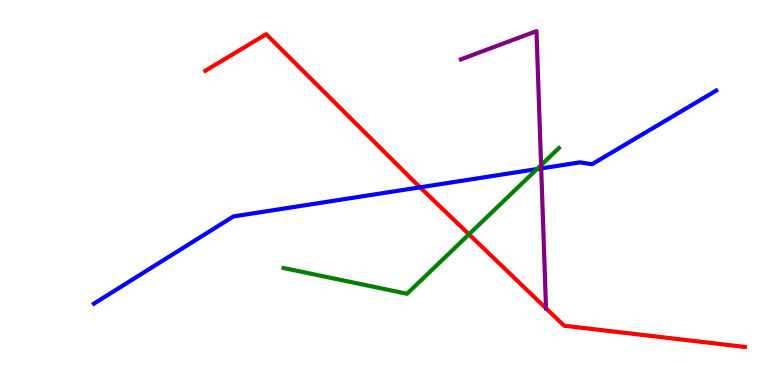[{'lines': ['blue', 'red'], 'intersections': [{'x': 5.42, 'y': 5.13}]}, {'lines': ['green', 'red'], 'intersections': [{'x': 6.05, 'y': 3.91}]}, {'lines': ['purple', 'red'], 'intersections': [{'x': 7.05, 'y': 1.99}]}, {'lines': ['blue', 'green'], 'intersections': [{'x': 6.93, 'y': 5.61}]}, {'lines': ['blue', 'purple'], 'intersections': [{'x': 6.98, 'y': 5.63}]}, {'lines': ['green', 'purple'], 'intersections': [{'x': 6.98, 'y': 5.71}]}]